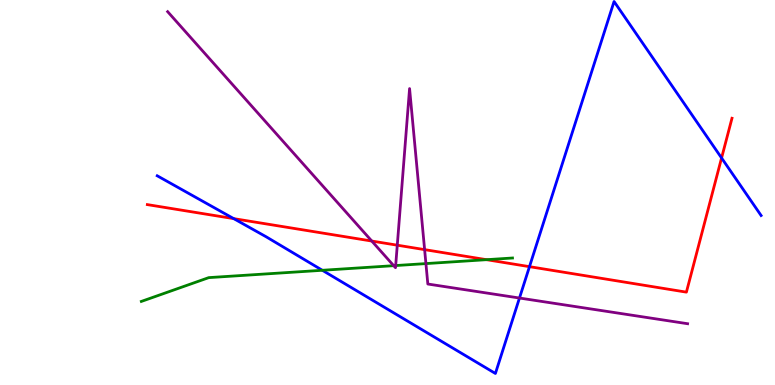[{'lines': ['blue', 'red'], 'intersections': [{'x': 3.02, 'y': 4.32}, {'x': 6.83, 'y': 3.07}, {'x': 9.31, 'y': 5.9}]}, {'lines': ['green', 'red'], 'intersections': [{'x': 6.28, 'y': 3.26}]}, {'lines': ['purple', 'red'], 'intersections': [{'x': 4.8, 'y': 3.74}, {'x': 5.13, 'y': 3.63}, {'x': 5.48, 'y': 3.52}]}, {'lines': ['blue', 'green'], 'intersections': [{'x': 4.16, 'y': 2.98}]}, {'lines': ['blue', 'purple'], 'intersections': [{'x': 6.7, 'y': 2.26}]}, {'lines': ['green', 'purple'], 'intersections': [{'x': 5.08, 'y': 3.1}, {'x': 5.11, 'y': 3.1}, {'x': 5.5, 'y': 3.15}]}]